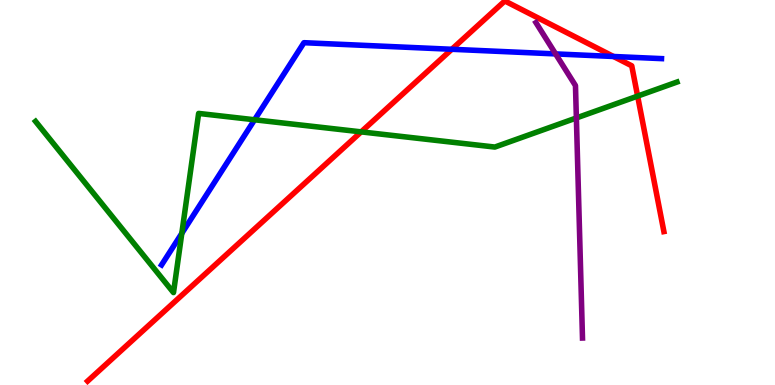[{'lines': ['blue', 'red'], 'intersections': [{'x': 5.83, 'y': 8.72}, {'x': 7.92, 'y': 8.53}]}, {'lines': ['green', 'red'], 'intersections': [{'x': 4.66, 'y': 6.57}, {'x': 8.23, 'y': 7.5}]}, {'lines': ['purple', 'red'], 'intersections': []}, {'lines': ['blue', 'green'], 'intersections': [{'x': 2.35, 'y': 3.94}, {'x': 3.28, 'y': 6.89}]}, {'lines': ['blue', 'purple'], 'intersections': [{'x': 7.17, 'y': 8.6}]}, {'lines': ['green', 'purple'], 'intersections': [{'x': 7.44, 'y': 6.94}]}]